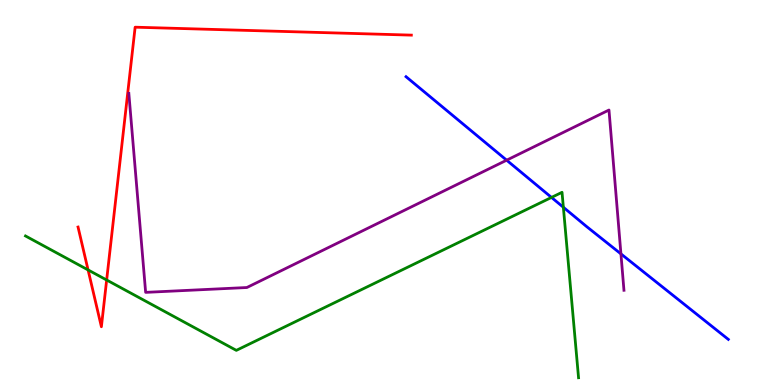[{'lines': ['blue', 'red'], 'intersections': []}, {'lines': ['green', 'red'], 'intersections': [{'x': 1.14, 'y': 2.99}, {'x': 1.38, 'y': 2.73}]}, {'lines': ['purple', 'red'], 'intersections': []}, {'lines': ['blue', 'green'], 'intersections': [{'x': 7.12, 'y': 4.87}, {'x': 7.27, 'y': 4.62}]}, {'lines': ['blue', 'purple'], 'intersections': [{'x': 6.54, 'y': 5.84}, {'x': 8.01, 'y': 3.41}]}, {'lines': ['green', 'purple'], 'intersections': []}]